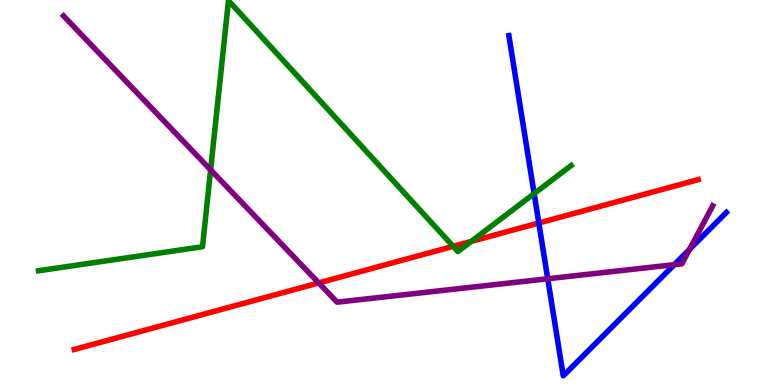[{'lines': ['blue', 'red'], 'intersections': [{'x': 6.95, 'y': 4.21}]}, {'lines': ['green', 'red'], 'intersections': [{'x': 5.85, 'y': 3.6}, {'x': 6.08, 'y': 3.73}]}, {'lines': ['purple', 'red'], 'intersections': [{'x': 4.11, 'y': 2.65}]}, {'lines': ['blue', 'green'], 'intersections': [{'x': 6.89, 'y': 4.97}]}, {'lines': ['blue', 'purple'], 'intersections': [{'x': 7.07, 'y': 2.76}, {'x': 8.7, 'y': 3.13}, {'x': 8.9, 'y': 3.52}]}, {'lines': ['green', 'purple'], 'intersections': [{'x': 2.72, 'y': 5.59}]}]